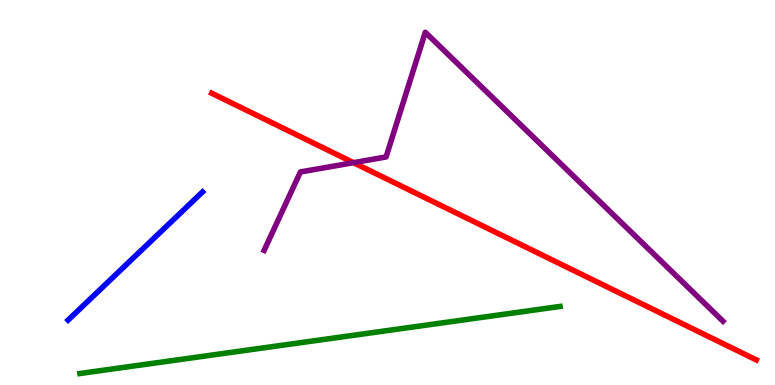[{'lines': ['blue', 'red'], 'intersections': []}, {'lines': ['green', 'red'], 'intersections': []}, {'lines': ['purple', 'red'], 'intersections': [{'x': 4.56, 'y': 5.78}]}, {'lines': ['blue', 'green'], 'intersections': []}, {'lines': ['blue', 'purple'], 'intersections': []}, {'lines': ['green', 'purple'], 'intersections': []}]